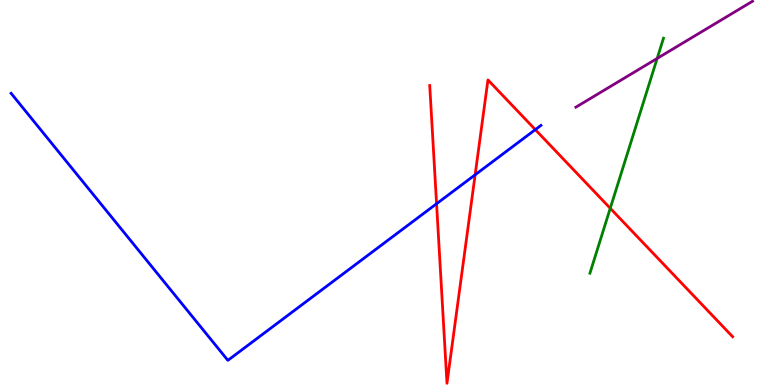[{'lines': ['blue', 'red'], 'intersections': [{'x': 5.63, 'y': 4.71}, {'x': 6.13, 'y': 5.46}, {'x': 6.91, 'y': 6.63}]}, {'lines': ['green', 'red'], 'intersections': [{'x': 7.87, 'y': 4.59}]}, {'lines': ['purple', 'red'], 'intersections': []}, {'lines': ['blue', 'green'], 'intersections': []}, {'lines': ['blue', 'purple'], 'intersections': []}, {'lines': ['green', 'purple'], 'intersections': [{'x': 8.48, 'y': 8.48}]}]